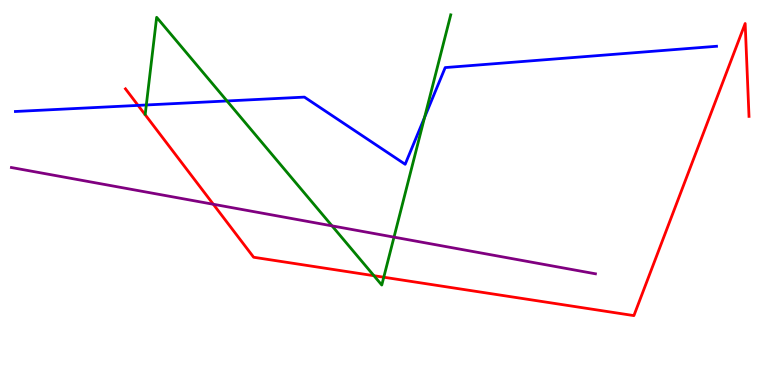[{'lines': ['blue', 'red'], 'intersections': [{'x': 1.78, 'y': 7.26}]}, {'lines': ['green', 'red'], 'intersections': [{'x': 4.82, 'y': 2.84}, {'x': 4.95, 'y': 2.8}]}, {'lines': ['purple', 'red'], 'intersections': [{'x': 2.75, 'y': 4.69}]}, {'lines': ['blue', 'green'], 'intersections': [{'x': 1.89, 'y': 7.27}, {'x': 2.93, 'y': 7.38}, {'x': 5.48, 'y': 6.95}]}, {'lines': ['blue', 'purple'], 'intersections': []}, {'lines': ['green', 'purple'], 'intersections': [{'x': 4.28, 'y': 4.13}, {'x': 5.08, 'y': 3.84}]}]